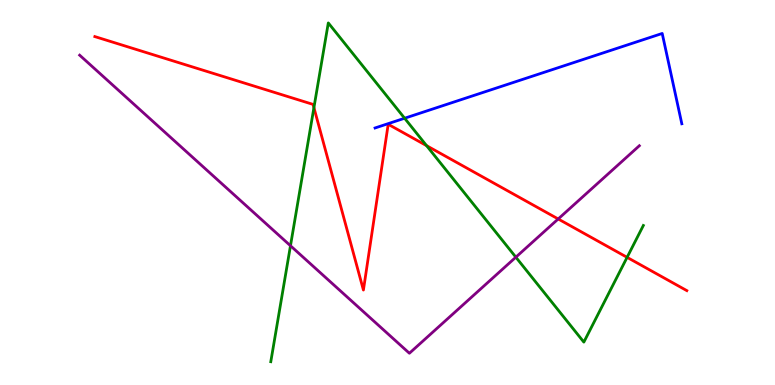[{'lines': ['blue', 'red'], 'intersections': []}, {'lines': ['green', 'red'], 'intersections': [{'x': 4.05, 'y': 7.2}, {'x': 5.5, 'y': 6.22}, {'x': 8.09, 'y': 3.32}]}, {'lines': ['purple', 'red'], 'intersections': [{'x': 7.2, 'y': 4.31}]}, {'lines': ['blue', 'green'], 'intersections': [{'x': 5.22, 'y': 6.93}]}, {'lines': ['blue', 'purple'], 'intersections': []}, {'lines': ['green', 'purple'], 'intersections': [{'x': 3.75, 'y': 3.62}, {'x': 6.66, 'y': 3.32}]}]